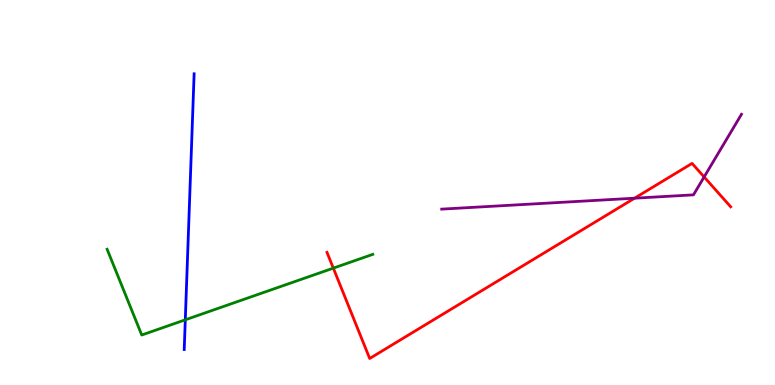[{'lines': ['blue', 'red'], 'intersections': []}, {'lines': ['green', 'red'], 'intersections': [{'x': 4.3, 'y': 3.04}]}, {'lines': ['purple', 'red'], 'intersections': [{'x': 8.19, 'y': 4.85}, {'x': 9.09, 'y': 5.4}]}, {'lines': ['blue', 'green'], 'intersections': [{'x': 2.39, 'y': 1.69}]}, {'lines': ['blue', 'purple'], 'intersections': []}, {'lines': ['green', 'purple'], 'intersections': []}]